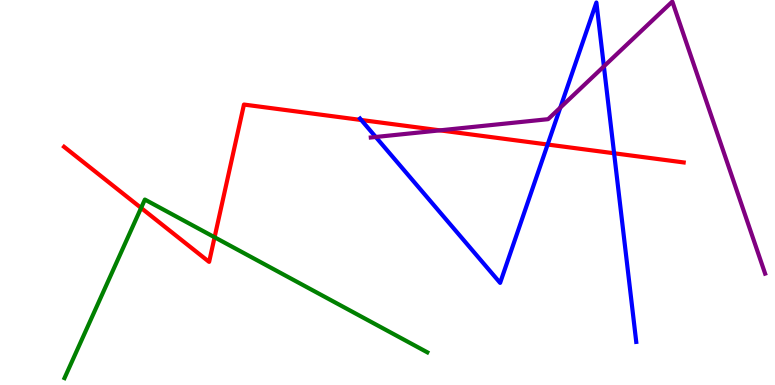[{'lines': ['blue', 'red'], 'intersections': [{'x': 4.66, 'y': 6.88}, {'x': 7.07, 'y': 6.25}, {'x': 7.92, 'y': 6.02}]}, {'lines': ['green', 'red'], 'intersections': [{'x': 1.82, 'y': 4.6}, {'x': 2.77, 'y': 3.84}]}, {'lines': ['purple', 'red'], 'intersections': [{'x': 5.68, 'y': 6.61}]}, {'lines': ['blue', 'green'], 'intersections': []}, {'lines': ['blue', 'purple'], 'intersections': [{'x': 4.85, 'y': 6.44}, {'x': 7.23, 'y': 7.2}, {'x': 7.79, 'y': 8.28}]}, {'lines': ['green', 'purple'], 'intersections': []}]